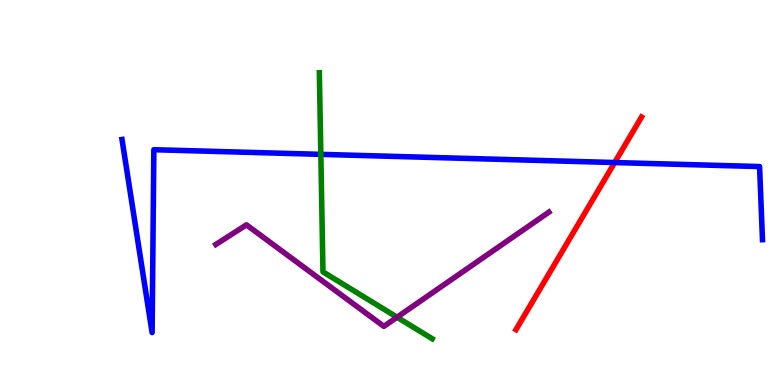[{'lines': ['blue', 'red'], 'intersections': [{'x': 7.93, 'y': 5.78}]}, {'lines': ['green', 'red'], 'intersections': []}, {'lines': ['purple', 'red'], 'intersections': []}, {'lines': ['blue', 'green'], 'intersections': [{'x': 4.14, 'y': 5.99}]}, {'lines': ['blue', 'purple'], 'intersections': []}, {'lines': ['green', 'purple'], 'intersections': [{'x': 5.12, 'y': 1.76}]}]